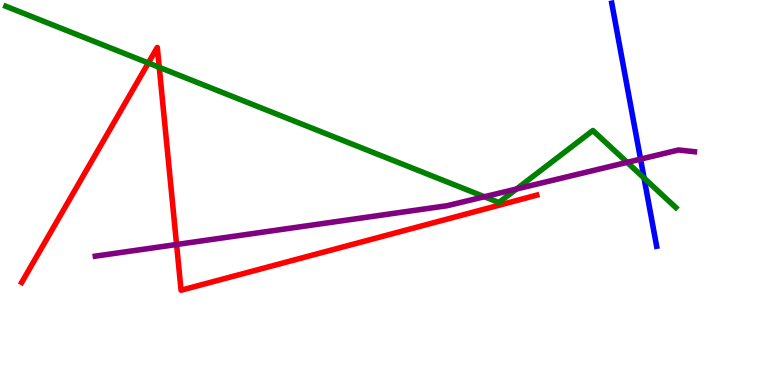[{'lines': ['blue', 'red'], 'intersections': []}, {'lines': ['green', 'red'], 'intersections': [{'x': 1.91, 'y': 8.36}, {'x': 2.05, 'y': 8.25}]}, {'lines': ['purple', 'red'], 'intersections': [{'x': 2.28, 'y': 3.65}]}, {'lines': ['blue', 'green'], 'intersections': [{'x': 8.31, 'y': 5.38}]}, {'lines': ['blue', 'purple'], 'intersections': [{'x': 8.27, 'y': 5.87}]}, {'lines': ['green', 'purple'], 'intersections': [{'x': 6.25, 'y': 4.89}, {'x': 6.67, 'y': 5.09}, {'x': 8.09, 'y': 5.78}]}]